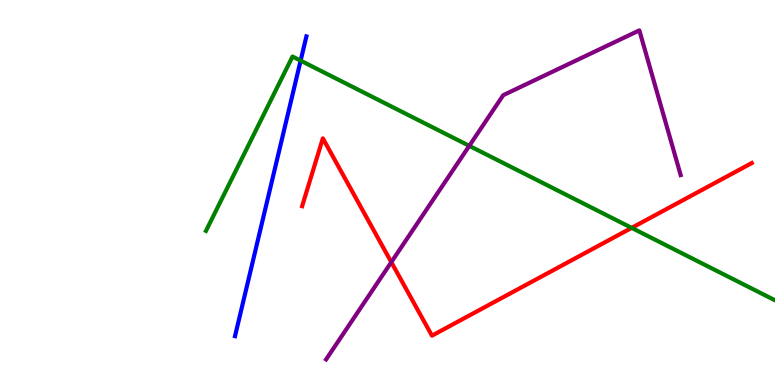[{'lines': ['blue', 'red'], 'intersections': []}, {'lines': ['green', 'red'], 'intersections': [{'x': 8.15, 'y': 4.08}]}, {'lines': ['purple', 'red'], 'intersections': [{'x': 5.05, 'y': 3.19}]}, {'lines': ['blue', 'green'], 'intersections': [{'x': 3.88, 'y': 8.42}]}, {'lines': ['blue', 'purple'], 'intersections': []}, {'lines': ['green', 'purple'], 'intersections': [{'x': 6.06, 'y': 6.21}]}]